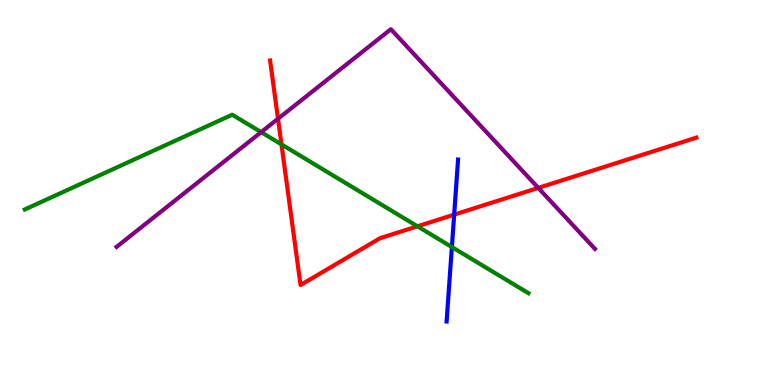[{'lines': ['blue', 'red'], 'intersections': [{'x': 5.86, 'y': 4.42}]}, {'lines': ['green', 'red'], 'intersections': [{'x': 3.63, 'y': 6.25}, {'x': 5.39, 'y': 4.12}]}, {'lines': ['purple', 'red'], 'intersections': [{'x': 3.59, 'y': 6.91}, {'x': 6.95, 'y': 5.12}]}, {'lines': ['blue', 'green'], 'intersections': [{'x': 5.83, 'y': 3.58}]}, {'lines': ['blue', 'purple'], 'intersections': []}, {'lines': ['green', 'purple'], 'intersections': [{'x': 3.37, 'y': 6.57}]}]